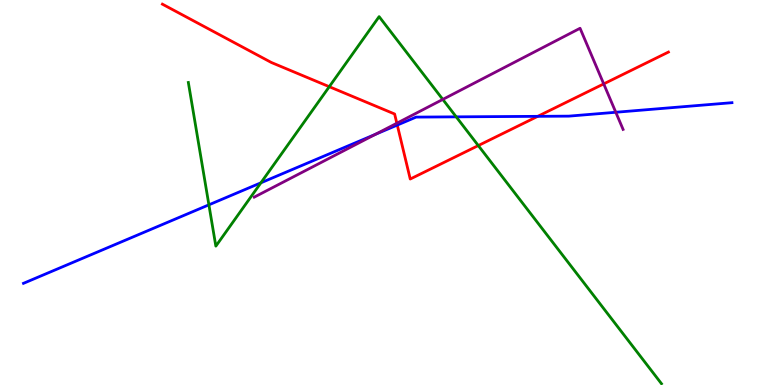[{'lines': ['blue', 'red'], 'intersections': [{'x': 5.13, 'y': 6.75}, {'x': 6.94, 'y': 6.98}]}, {'lines': ['green', 'red'], 'intersections': [{'x': 4.25, 'y': 7.75}, {'x': 6.17, 'y': 6.22}]}, {'lines': ['purple', 'red'], 'intersections': [{'x': 5.12, 'y': 6.8}, {'x': 7.79, 'y': 7.82}]}, {'lines': ['blue', 'green'], 'intersections': [{'x': 2.7, 'y': 4.68}, {'x': 3.37, 'y': 5.25}, {'x': 5.89, 'y': 6.96}]}, {'lines': ['blue', 'purple'], 'intersections': [{'x': 4.85, 'y': 6.51}, {'x': 7.95, 'y': 7.08}]}, {'lines': ['green', 'purple'], 'intersections': [{'x': 5.71, 'y': 7.42}]}]